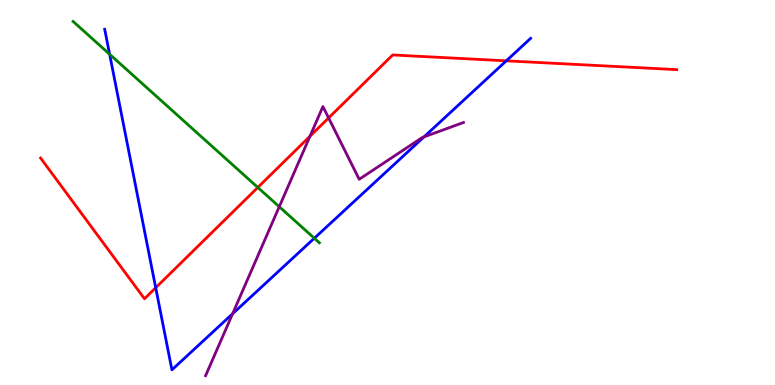[{'lines': ['blue', 'red'], 'intersections': [{'x': 2.01, 'y': 2.53}, {'x': 6.53, 'y': 8.42}]}, {'lines': ['green', 'red'], 'intersections': [{'x': 3.33, 'y': 5.13}]}, {'lines': ['purple', 'red'], 'intersections': [{'x': 4.0, 'y': 6.46}, {'x': 4.24, 'y': 6.94}]}, {'lines': ['blue', 'green'], 'intersections': [{'x': 1.41, 'y': 8.59}, {'x': 4.06, 'y': 3.81}]}, {'lines': ['blue', 'purple'], 'intersections': [{'x': 3.0, 'y': 1.85}, {'x': 5.47, 'y': 6.44}]}, {'lines': ['green', 'purple'], 'intersections': [{'x': 3.6, 'y': 4.63}]}]